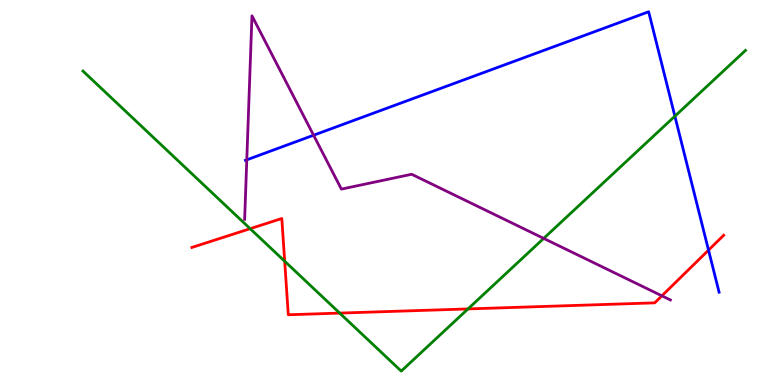[{'lines': ['blue', 'red'], 'intersections': [{'x': 9.14, 'y': 3.5}]}, {'lines': ['green', 'red'], 'intersections': [{'x': 3.23, 'y': 4.06}, {'x': 3.67, 'y': 3.21}, {'x': 4.38, 'y': 1.87}, {'x': 6.04, 'y': 1.98}]}, {'lines': ['purple', 'red'], 'intersections': [{'x': 8.54, 'y': 2.32}]}, {'lines': ['blue', 'green'], 'intersections': [{'x': 8.71, 'y': 6.98}]}, {'lines': ['blue', 'purple'], 'intersections': [{'x': 3.18, 'y': 5.85}, {'x': 4.05, 'y': 6.49}]}, {'lines': ['green', 'purple'], 'intersections': [{'x': 7.02, 'y': 3.81}]}]